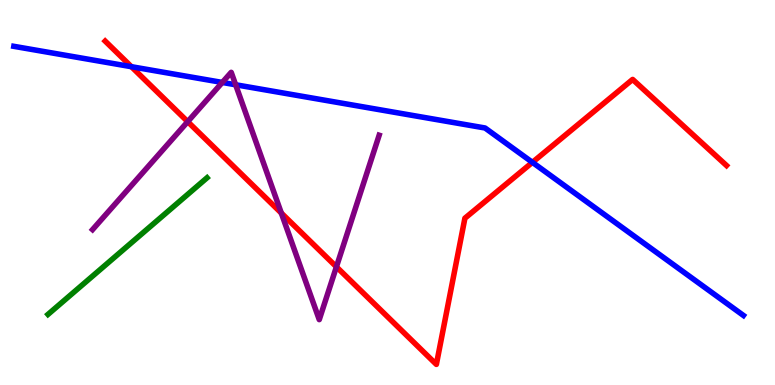[{'lines': ['blue', 'red'], 'intersections': [{'x': 1.7, 'y': 8.27}, {'x': 6.87, 'y': 5.78}]}, {'lines': ['green', 'red'], 'intersections': []}, {'lines': ['purple', 'red'], 'intersections': [{'x': 2.42, 'y': 6.84}, {'x': 3.63, 'y': 4.47}, {'x': 4.34, 'y': 3.07}]}, {'lines': ['blue', 'green'], 'intersections': []}, {'lines': ['blue', 'purple'], 'intersections': [{'x': 2.87, 'y': 7.86}, {'x': 3.04, 'y': 7.8}]}, {'lines': ['green', 'purple'], 'intersections': []}]